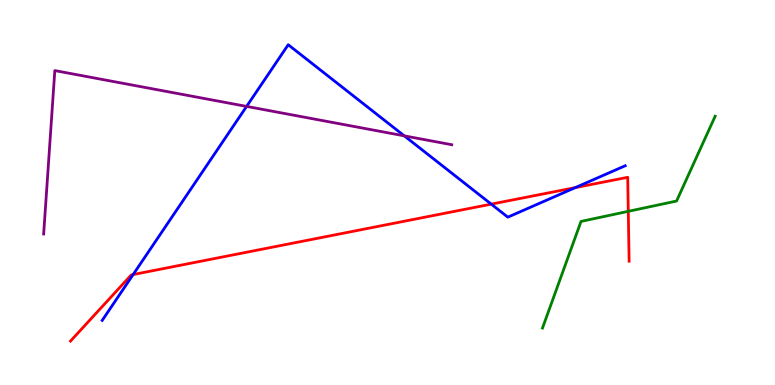[{'lines': ['blue', 'red'], 'intersections': [{'x': 1.72, 'y': 2.87}, {'x': 6.34, 'y': 4.7}, {'x': 7.42, 'y': 5.13}]}, {'lines': ['green', 'red'], 'intersections': [{'x': 8.11, 'y': 4.51}]}, {'lines': ['purple', 'red'], 'intersections': []}, {'lines': ['blue', 'green'], 'intersections': []}, {'lines': ['blue', 'purple'], 'intersections': [{'x': 3.18, 'y': 7.24}, {'x': 5.22, 'y': 6.47}]}, {'lines': ['green', 'purple'], 'intersections': []}]